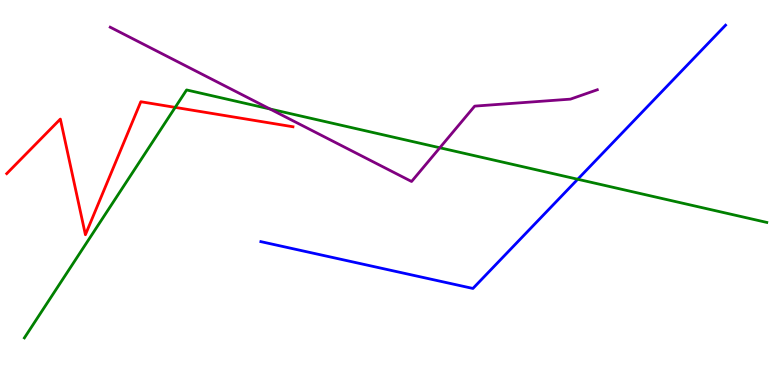[{'lines': ['blue', 'red'], 'intersections': []}, {'lines': ['green', 'red'], 'intersections': [{'x': 2.26, 'y': 7.21}]}, {'lines': ['purple', 'red'], 'intersections': []}, {'lines': ['blue', 'green'], 'intersections': [{'x': 7.45, 'y': 5.34}]}, {'lines': ['blue', 'purple'], 'intersections': []}, {'lines': ['green', 'purple'], 'intersections': [{'x': 3.48, 'y': 7.17}, {'x': 5.68, 'y': 6.16}]}]